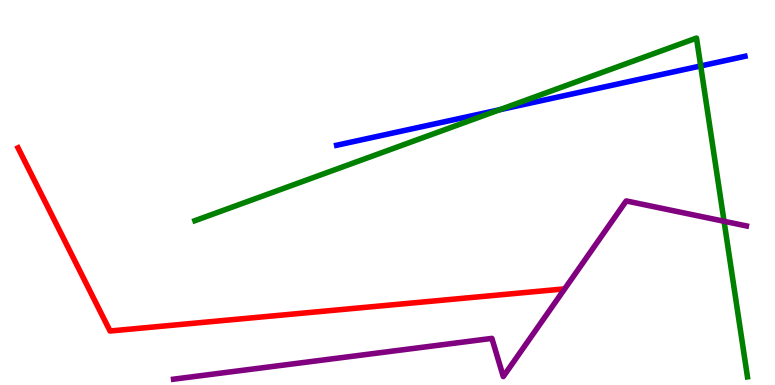[{'lines': ['blue', 'red'], 'intersections': []}, {'lines': ['green', 'red'], 'intersections': []}, {'lines': ['purple', 'red'], 'intersections': []}, {'lines': ['blue', 'green'], 'intersections': [{'x': 6.45, 'y': 7.15}, {'x': 9.04, 'y': 8.29}]}, {'lines': ['blue', 'purple'], 'intersections': []}, {'lines': ['green', 'purple'], 'intersections': [{'x': 9.34, 'y': 4.25}]}]